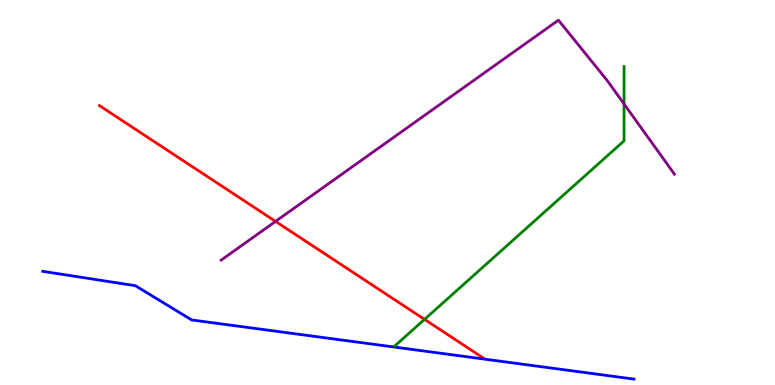[{'lines': ['blue', 'red'], 'intersections': []}, {'lines': ['green', 'red'], 'intersections': [{'x': 5.48, 'y': 1.7}]}, {'lines': ['purple', 'red'], 'intersections': [{'x': 3.56, 'y': 4.25}]}, {'lines': ['blue', 'green'], 'intersections': []}, {'lines': ['blue', 'purple'], 'intersections': []}, {'lines': ['green', 'purple'], 'intersections': [{'x': 8.05, 'y': 7.3}]}]